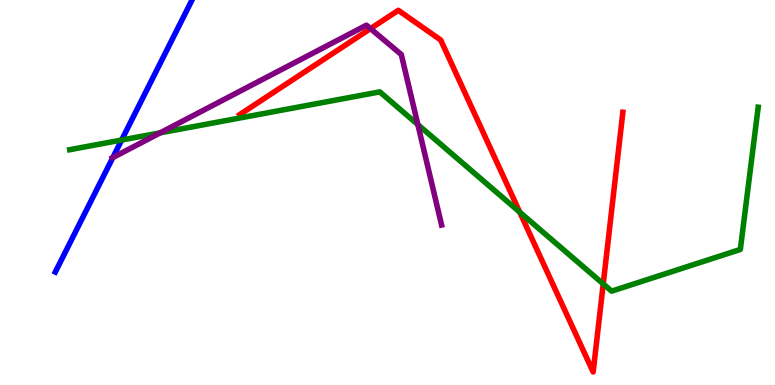[{'lines': ['blue', 'red'], 'intersections': []}, {'lines': ['green', 'red'], 'intersections': [{'x': 6.71, 'y': 4.49}, {'x': 7.78, 'y': 2.63}]}, {'lines': ['purple', 'red'], 'intersections': [{'x': 4.78, 'y': 9.26}]}, {'lines': ['blue', 'green'], 'intersections': [{'x': 1.57, 'y': 6.36}]}, {'lines': ['blue', 'purple'], 'intersections': [{'x': 1.46, 'y': 5.91}]}, {'lines': ['green', 'purple'], 'intersections': [{'x': 2.07, 'y': 6.55}, {'x': 5.39, 'y': 6.76}]}]